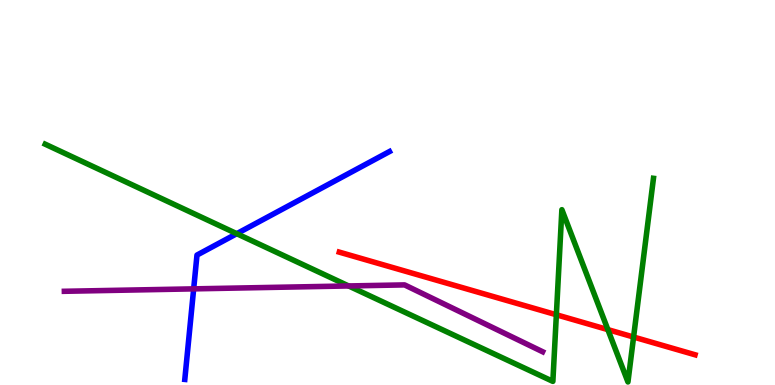[{'lines': ['blue', 'red'], 'intersections': []}, {'lines': ['green', 'red'], 'intersections': [{'x': 7.18, 'y': 1.82}, {'x': 7.84, 'y': 1.44}, {'x': 8.18, 'y': 1.25}]}, {'lines': ['purple', 'red'], 'intersections': []}, {'lines': ['blue', 'green'], 'intersections': [{'x': 3.05, 'y': 3.93}]}, {'lines': ['blue', 'purple'], 'intersections': [{'x': 2.5, 'y': 2.5}]}, {'lines': ['green', 'purple'], 'intersections': [{'x': 4.5, 'y': 2.57}]}]